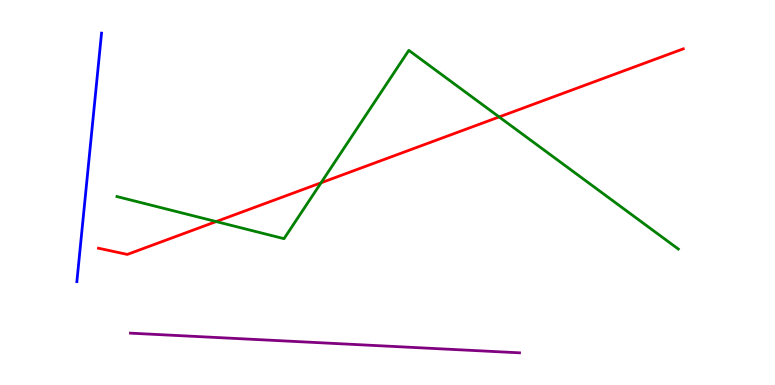[{'lines': ['blue', 'red'], 'intersections': []}, {'lines': ['green', 'red'], 'intersections': [{'x': 2.79, 'y': 4.24}, {'x': 4.14, 'y': 5.25}, {'x': 6.44, 'y': 6.96}]}, {'lines': ['purple', 'red'], 'intersections': []}, {'lines': ['blue', 'green'], 'intersections': []}, {'lines': ['blue', 'purple'], 'intersections': []}, {'lines': ['green', 'purple'], 'intersections': []}]